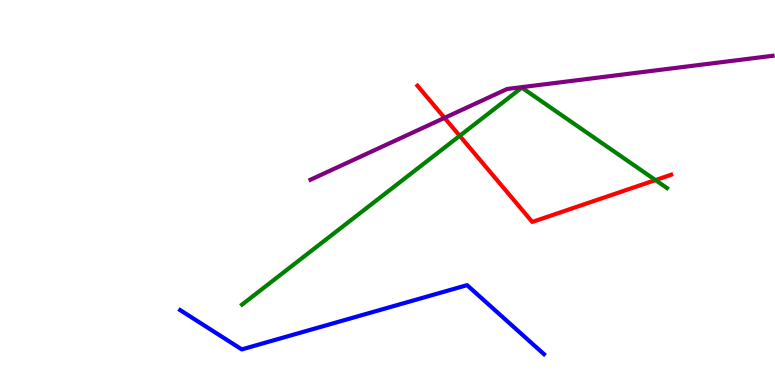[{'lines': ['blue', 'red'], 'intersections': []}, {'lines': ['green', 'red'], 'intersections': [{'x': 5.93, 'y': 6.47}, {'x': 8.46, 'y': 5.32}]}, {'lines': ['purple', 'red'], 'intersections': [{'x': 5.74, 'y': 6.94}]}, {'lines': ['blue', 'green'], 'intersections': []}, {'lines': ['blue', 'purple'], 'intersections': []}, {'lines': ['green', 'purple'], 'intersections': []}]